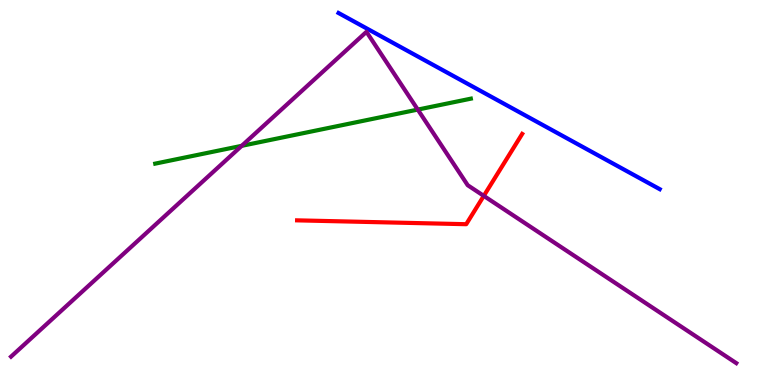[{'lines': ['blue', 'red'], 'intersections': []}, {'lines': ['green', 'red'], 'intersections': []}, {'lines': ['purple', 'red'], 'intersections': [{'x': 6.24, 'y': 4.91}]}, {'lines': ['blue', 'green'], 'intersections': []}, {'lines': ['blue', 'purple'], 'intersections': []}, {'lines': ['green', 'purple'], 'intersections': [{'x': 3.12, 'y': 6.21}, {'x': 5.39, 'y': 7.15}]}]